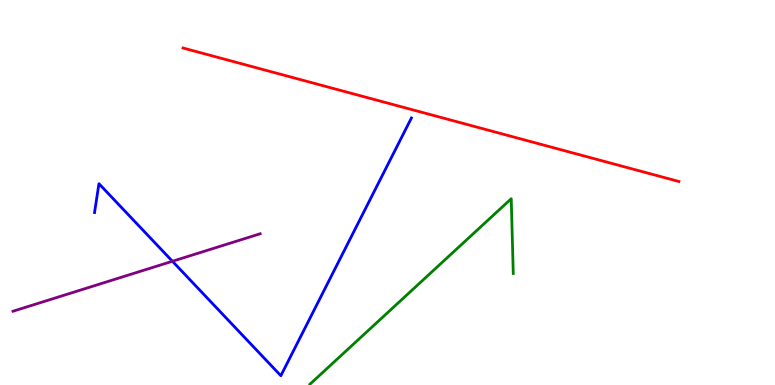[{'lines': ['blue', 'red'], 'intersections': []}, {'lines': ['green', 'red'], 'intersections': []}, {'lines': ['purple', 'red'], 'intersections': []}, {'lines': ['blue', 'green'], 'intersections': []}, {'lines': ['blue', 'purple'], 'intersections': [{'x': 2.22, 'y': 3.21}]}, {'lines': ['green', 'purple'], 'intersections': []}]